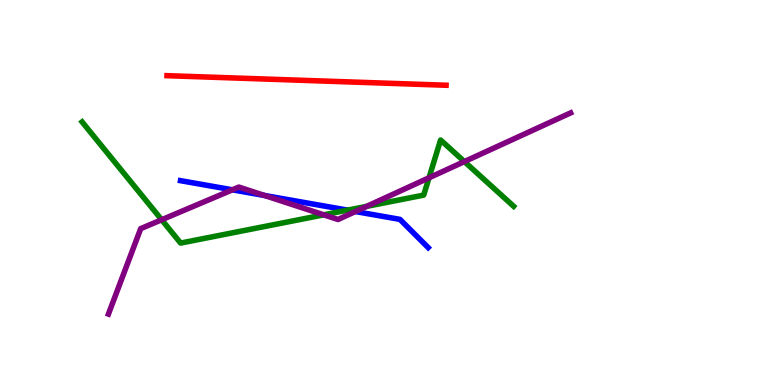[{'lines': ['blue', 'red'], 'intersections': []}, {'lines': ['green', 'red'], 'intersections': []}, {'lines': ['purple', 'red'], 'intersections': []}, {'lines': ['blue', 'green'], 'intersections': [{'x': 4.48, 'y': 4.54}]}, {'lines': ['blue', 'purple'], 'intersections': [{'x': 3.0, 'y': 5.07}, {'x': 3.41, 'y': 4.92}, {'x': 4.59, 'y': 4.51}]}, {'lines': ['green', 'purple'], 'intersections': [{'x': 2.09, 'y': 4.29}, {'x': 4.18, 'y': 4.42}, {'x': 4.73, 'y': 4.64}, {'x': 5.54, 'y': 5.38}, {'x': 5.99, 'y': 5.8}]}]